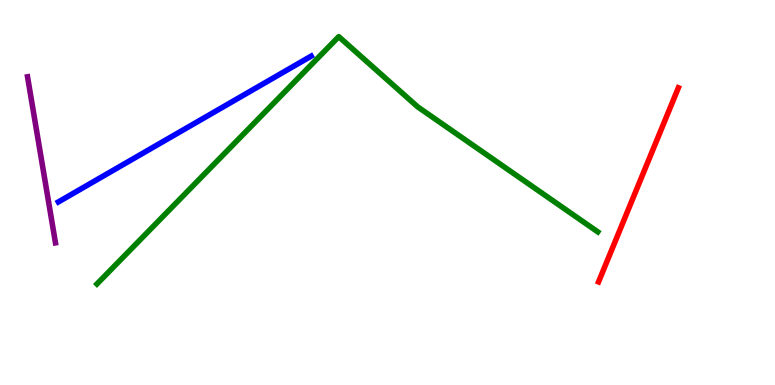[{'lines': ['blue', 'red'], 'intersections': []}, {'lines': ['green', 'red'], 'intersections': []}, {'lines': ['purple', 'red'], 'intersections': []}, {'lines': ['blue', 'green'], 'intersections': []}, {'lines': ['blue', 'purple'], 'intersections': []}, {'lines': ['green', 'purple'], 'intersections': []}]